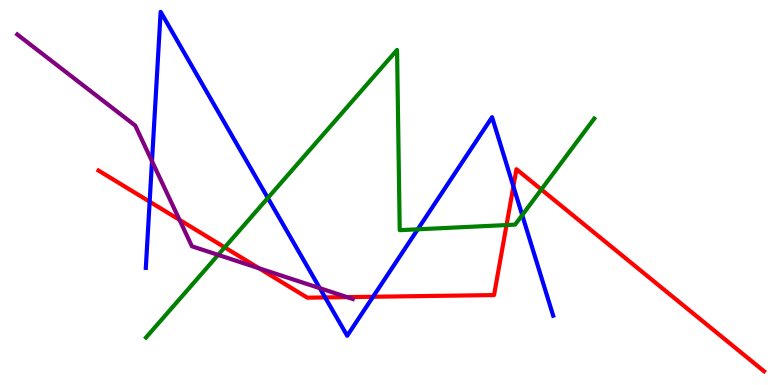[{'lines': ['blue', 'red'], 'intersections': [{'x': 1.93, 'y': 4.76}, {'x': 4.2, 'y': 2.27}, {'x': 4.81, 'y': 2.29}, {'x': 6.62, 'y': 5.16}]}, {'lines': ['green', 'red'], 'intersections': [{'x': 2.9, 'y': 3.57}, {'x': 6.54, 'y': 4.15}, {'x': 6.98, 'y': 5.08}]}, {'lines': ['purple', 'red'], 'intersections': [{'x': 2.32, 'y': 4.29}, {'x': 3.34, 'y': 3.03}, {'x': 4.48, 'y': 2.28}]}, {'lines': ['blue', 'green'], 'intersections': [{'x': 3.46, 'y': 4.86}, {'x': 5.39, 'y': 4.04}, {'x': 6.74, 'y': 4.41}]}, {'lines': ['blue', 'purple'], 'intersections': [{'x': 1.96, 'y': 5.81}, {'x': 4.13, 'y': 2.51}]}, {'lines': ['green', 'purple'], 'intersections': [{'x': 2.81, 'y': 3.38}]}]